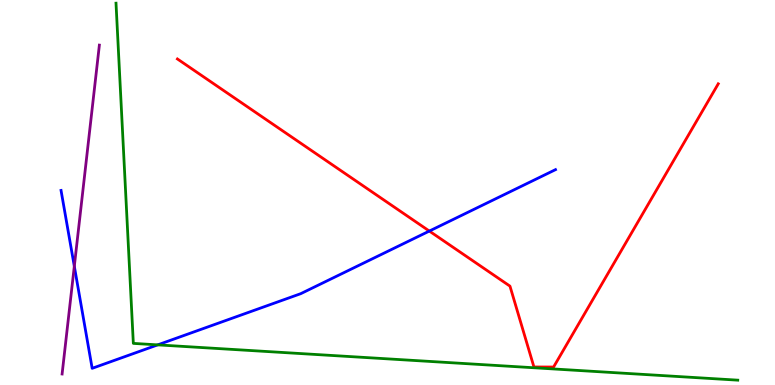[{'lines': ['blue', 'red'], 'intersections': [{'x': 5.54, 'y': 4.0}]}, {'lines': ['green', 'red'], 'intersections': []}, {'lines': ['purple', 'red'], 'intersections': []}, {'lines': ['blue', 'green'], 'intersections': [{'x': 2.03, 'y': 1.04}]}, {'lines': ['blue', 'purple'], 'intersections': [{'x': 0.959, 'y': 3.08}]}, {'lines': ['green', 'purple'], 'intersections': []}]